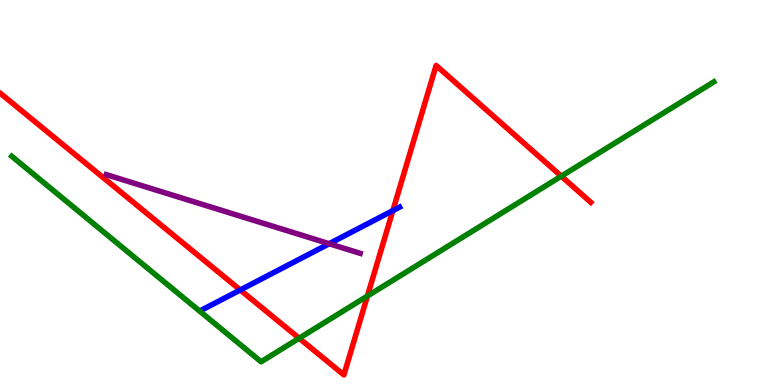[{'lines': ['blue', 'red'], 'intersections': [{'x': 3.1, 'y': 2.47}, {'x': 5.07, 'y': 4.53}]}, {'lines': ['green', 'red'], 'intersections': [{'x': 3.86, 'y': 1.21}, {'x': 4.74, 'y': 2.31}, {'x': 7.24, 'y': 5.42}]}, {'lines': ['purple', 'red'], 'intersections': []}, {'lines': ['blue', 'green'], 'intersections': []}, {'lines': ['blue', 'purple'], 'intersections': [{'x': 4.25, 'y': 3.67}]}, {'lines': ['green', 'purple'], 'intersections': []}]